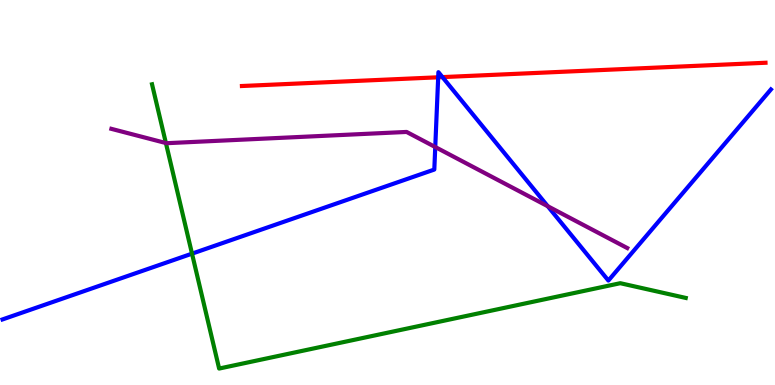[{'lines': ['blue', 'red'], 'intersections': [{'x': 5.65, 'y': 7.99}, {'x': 5.71, 'y': 8.0}]}, {'lines': ['green', 'red'], 'intersections': []}, {'lines': ['purple', 'red'], 'intersections': []}, {'lines': ['blue', 'green'], 'intersections': [{'x': 2.48, 'y': 3.41}]}, {'lines': ['blue', 'purple'], 'intersections': [{'x': 5.62, 'y': 6.18}, {'x': 7.07, 'y': 4.64}]}, {'lines': ['green', 'purple'], 'intersections': [{'x': 2.14, 'y': 6.28}]}]